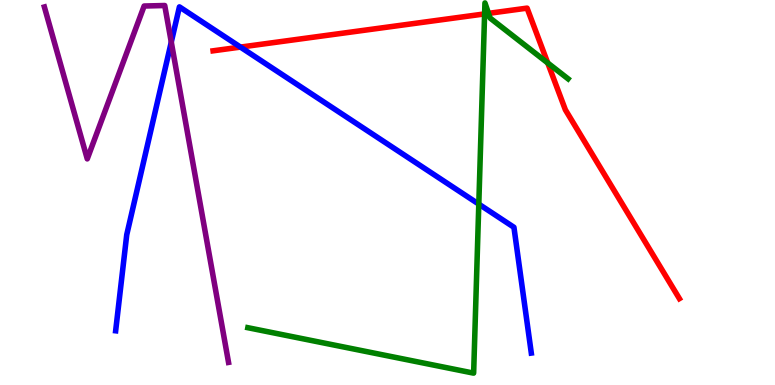[{'lines': ['blue', 'red'], 'intersections': [{'x': 3.1, 'y': 8.78}]}, {'lines': ['green', 'red'], 'intersections': [{'x': 6.25, 'y': 9.64}, {'x': 6.3, 'y': 9.65}, {'x': 7.07, 'y': 8.36}]}, {'lines': ['purple', 'red'], 'intersections': []}, {'lines': ['blue', 'green'], 'intersections': [{'x': 6.18, 'y': 4.7}]}, {'lines': ['blue', 'purple'], 'intersections': [{'x': 2.21, 'y': 8.91}]}, {'lines': ['green', 'purple'], 'intersections': []}]